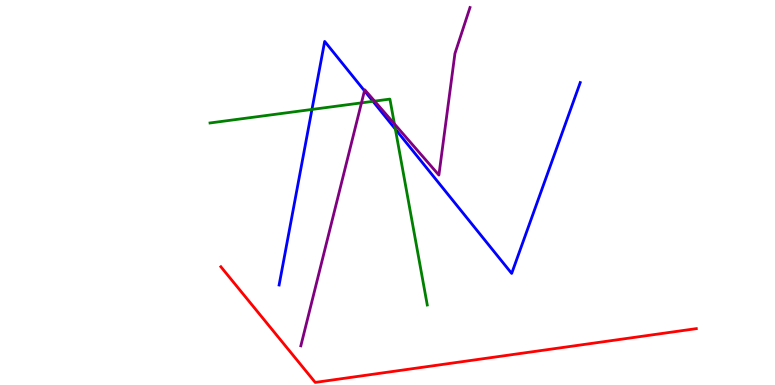[{'lines': ['blue', 'red'], 'intersections': []}, {'lines': ['green', 'red'], 'intersections': []}, {'lines': ['purple', 'red'], 'intersections': []}, {'lines': ['blue', 'green'], 'intersections': [{'x': 4.03, 'y': 7.16}, {'x': 4.81, 'y': 7.37}, {'x': 5.1, 'y': 6.65}]}, {'lines': ['blue', 'purple'], 'intersections': [{'x': 4.7, 'y': 7.64}]}, {'lines': ['green', 'purple'], 'intersections': [{'x': 4.66, 'y': 7.33}, {'x': 4.83, 'y': 7.37}, {'x': 5.09, 'y': 6.78}]}]